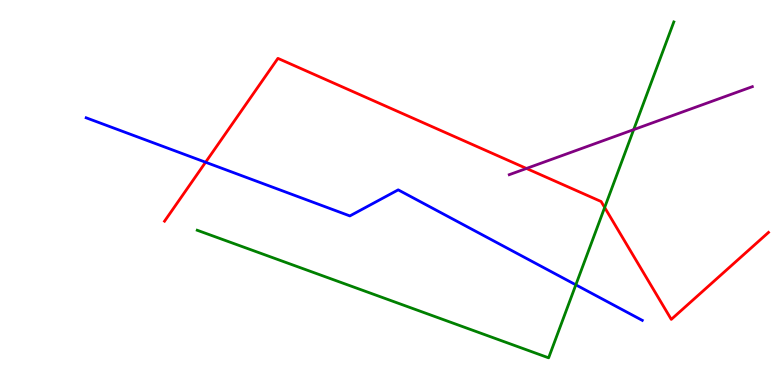[{'lines': ['blue', 'red'], 'intersections': [{'x': 2.65, 'y': 5.79}]}, {'lines': ['green', 'red'], 'intersections': [{'x': 7.8, 'y': 4.61}]}, {'lines': ['purple', 'red'], 'intersections': [{'x': 6.79, 'y': 5.62}]}, {'lines': ['blue', 'green'], 'intersections': [{'x': 7.43, 'y': 2.6}]}, {'lines': ['blue', 'purple'], 'intersections': []}, {'lines': ['green', 'purple'], 'intersections': [{'x': 8.18, 'y': 6.63}]}]